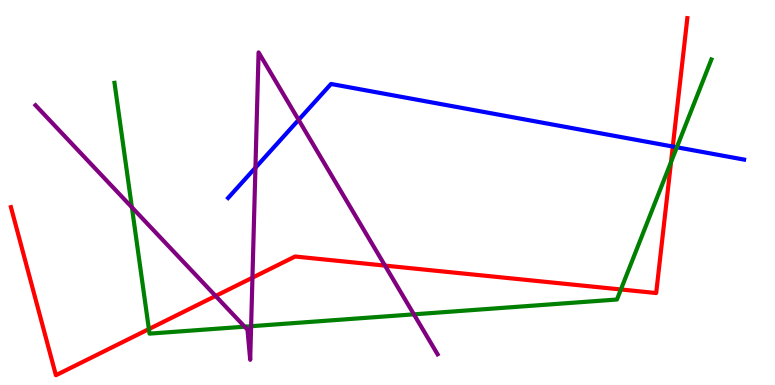[{'lines': ['blue', 'red'], 'intersections': [{'x': 8.68, 'y': 6.19}]}, {'lines': ['green', 'red'], 'intersections': [{'x': 1.92, 'y': 1.45}, {'x': 8.01, 'y': 2.48}, {'x': 8.66, 'y': 5.79}]}, {'lines': ['purple', 'red'], 'intersections': [{'x': 2.78, 'y': 2.31}, {'x': 3.26, 'y': 2.79}, {'x': 4.97, 'y': 3.1}]}, {'lines': ['blue', 'green'], 'intersections': [{'x': 8.73, 'y': 6.17}]}, {'lines': ['blue', 'purple'], 'intersections': [{'x': 3.3, 'y': 5.64}, {'x': 3.85, 'y': 6.89}]}, {'lines': ['green', 'purple'], 'intersections': [{'x': 1.7, 'y': 4.62}, {'x': 3.16, 'y': 1.51}, {'x': 3.24, 'y': 1.53}, {'x': 5.34, 'y': 1.84}]}]